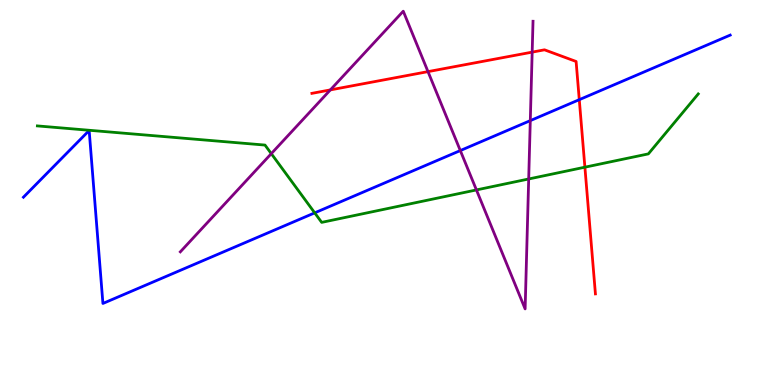[{'lines': ['blue', 'red'], 'intersections': [{'x': 7.47, 'y': 7.41}]}, {'lines': ['green', 'red'], 'intersections': [{'x': 7.55, 'y': 5.66}]}, {'lines': ['purple', 'red'], 'intersections': [{'x': 4.26, 'y': 7.66}, {'x': 5.52, 'y': 8.14}, {'x': 6.87, 'y': 8.65}]}, {'lines': ['blue', 'green'], 'intersections': [{'x': 4.06, 'y': 4.47}]}, {'lines': ['blue', 'purple'], 'intersections': [{'x': 5.94, 'y': 6.09}, {'x': 6.84, 'y': 6.87}]}, {'lines': ['green', 'purple'], 'intersections': [{'x': 3.5, 'y': 6.01}, {'x': 6.15, 'y': 5.07}, {'x': 6.82, 'y': 5.35}]}]